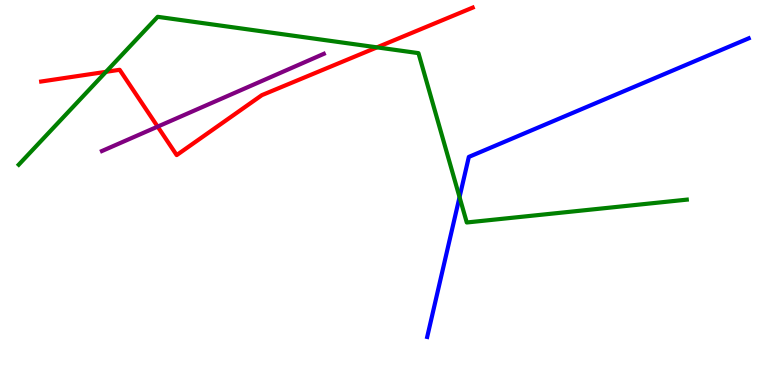[{'lines': ['blue', 'red'], 'intersections': []}, {'lines': ['green', 'red'], 'intersections': [{'x': 1.37, 'y': 8.13}, {'x': 4.86, 'y': 8.77}]}, {'lines': ['purple', 'red'], 'intersections': [{'x': 2.03, 'y': 6.71}]}, {'lines': ['blue', 'green'], 'intersections': [{'x': 5.93, 'y': 4.88}]}, {'lines': ['blue', 'purple'], 'intersections': []}, {'lines': ['green', 'purple'], 'intersections': []}]